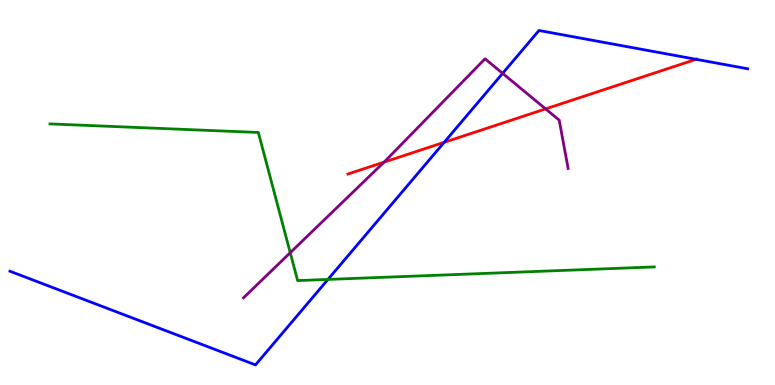[{'lines': ['blue', 'red'], 'intersections': [{'x': 5.73, 'y': 6.3}, {'x': 8.98, 'y': 8.46}]}, {'lines': ['green', 'red'], 'intersections': []}, {'lines': ['purple', 'red'], 'intersections': [{'x': 4.96, 'y': 5.79}, {'x': 7.04, 'y': 7.17}]}, {'lines': ['blue', 'green'], 'intersections': [{'x': 4.23, 'y': 2.74}]}, {'lines': ['blue', 'purple'], 'intersections': [{'x': 6.49, 'y': 8.09}]}, {'lines': ['green', 'purple'], 'intersections': [{'x': 3.74, 'y': 3.44}]}]